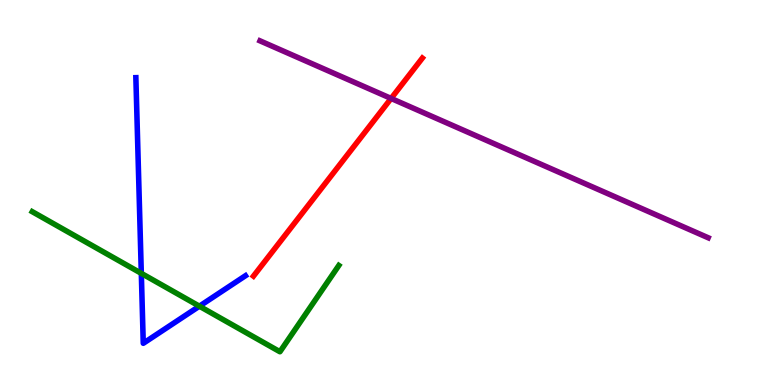[{'lines': ['blue', 'red'], 'intersections': []}, {'lines': ['green', 'red'], 'intersections': []}, {'lines': ['purple', 'red'], 'intersections': [{'x': 5.05, 'y': 7.44}]}, {'lines': ['blue', 'green'], 'intersections': [{'x': 1.82, 'y': 2.9}, {'x': 2.57, 'y': 2.05}]}, {'lines': ['blue', 'purple'], 'intersections': []}, {'lines': ['green', 'purple'], 'intersections': []}]